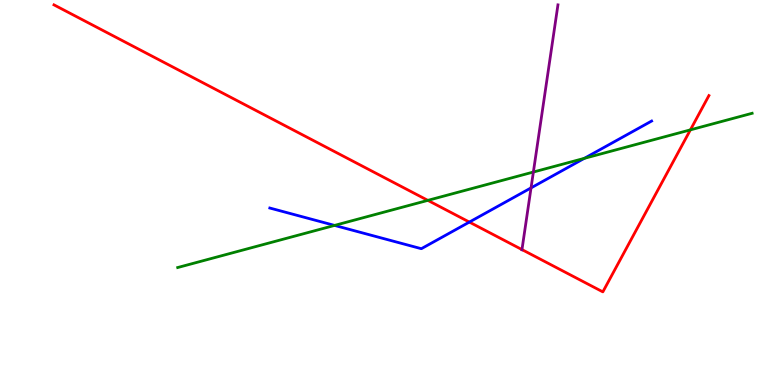[{'lines': ['blue', 'red'], 'intersections': [{'x': 6.06, 'y': 4.23}]}, {'lines': ['green', 'red'], 'intersections': [{'x': 5.52, 'y': 4.8}, {'x': 8.91, 'y': 6.63}]}, {'lines': ['purple', 'red'], 'intersections': [{'x': 6.74, 'y': 3.52}]}, {'lines': ['blue', 'green'], 'intersections': [{'x': 4.32, 'y': 4.15}, {'x': 7.54, 'y': 5.89}]}, {'lines': ['blue', 'purple'], 'intersections': [{'x': 6.85, 'y': 5.12}]}, {'lines': ['green', 'purple'], 'intersections': [{'x': 6.88, 'y': 5.53}]}]